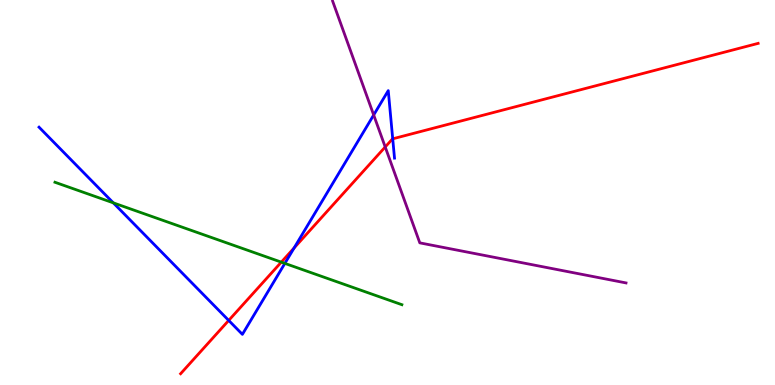[{'lines': ['blue', 'red'], 'intersections': [{'x': 2.95, 'y': 1.68}, {'x': 3.79, 'y': 3.56}, {'x': 5.07, 'y': 6.39}]}, {'lines': ['green', 'red'], 'intersections': [{'x': 3.63, 'y': 3.19}]}, {'lines': ['purple', 'red'], 'intersections': [{'x': 4.97, 'y': 6.18}]}, {'lines': ['blue', 'green'], 'intersections': [{'x': 1.46, 'y': 4.73}, {'x': 3.68, 'y': 3.16}]}, {'lines': ['blue', 'purple'], 'intersections': [{'x': 4.82, 'y': 7.01}]}, {'lines': ['green', 'purple'], 'intersections': []}]